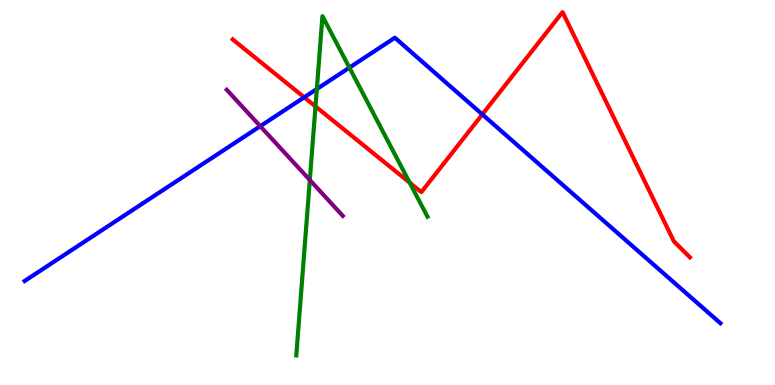[{'lines': ['blue', 'red'], 'intersections': [{'x': 3.93, 'y': 7.47}, {'x': 6.22, 'y': 7.03}]}, {'lines': ['green', 'red'], 'intersections': [{'x': 4.07, 'y': 7.24}, {'x': 5.29, 'y': 5.26}]}, {'lines': ['purple', 'red'], 'intersections': []}, {'lines': ['blue', 'green'], 'intersections': [{'x': 4.09, 'y': 7.69}, {'x': 4.51, 'y': 8.24}]}, {'lines': ['blue', 'purple'], 'intersections': [{'x': 3.36, 'y': 6.72}]}, {'lines': ['green', 'purple'], 'intersections': [{'x': 4.0, 'y': 5.32}]}]